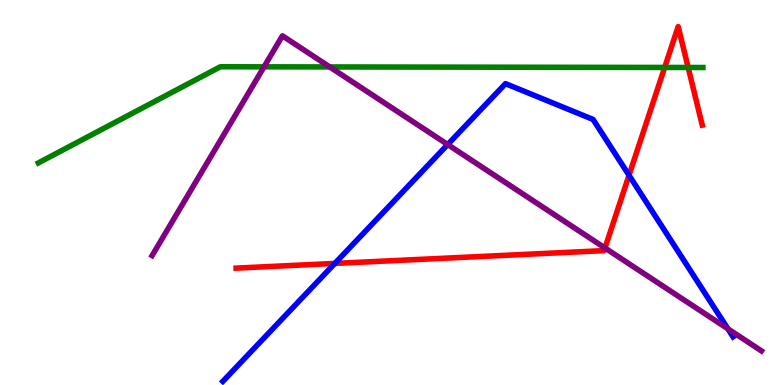[{'lines': ['blue', 'red'], 'intersections': [{'x': 4.32, 'y': 3.16}, {'x': 8.12, 'y': 5.45}]}, {'lines': ['green', 'red'], 'intersections': [{'x': 8.58, 'y': 8.25}, {'x': 8.88, 'y': 8.25}]}, {'lines': ['purple', 'red'], 'intersections': [{'x': 7.81, 'y': 3.56}]}, {'lines': ['blue', 'green'], 'intersections': []}, {'lines': ['blue', 'purple'], 'intersections': [{'x': 5.78, 'y': 6.25}, {'x': 9.39, 'y': 1.46}]}, {'lines': ['green', 'purple'], 'intersections': [{'x': 3.41, 'y': 8.26}, {'x': 4.25, 'y': 8.26}]}]